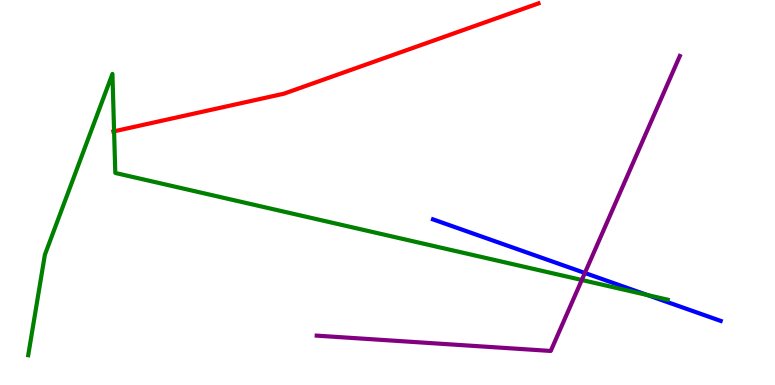[{'lines': ['blue', 'red'], 'intersections': []}, {'lines': ['green', 'red'], 'intersections': [{'x': 1.47, 'y': 6.59}]}, {'lines': ['purple', 'red'], 'intersections': []}, {'lines': ['blue', 'green'], 'intersections': [{'x': 8.35, 'y': 2.34}]}, {'lines': ['blue', 'purple'], 'intersections': [{'x': 7.55, 'y': 2.91}]}, {'lines': ['green', 'purple'], 'intersections': [{'x': 7.51, 'y': 2.73}]}]